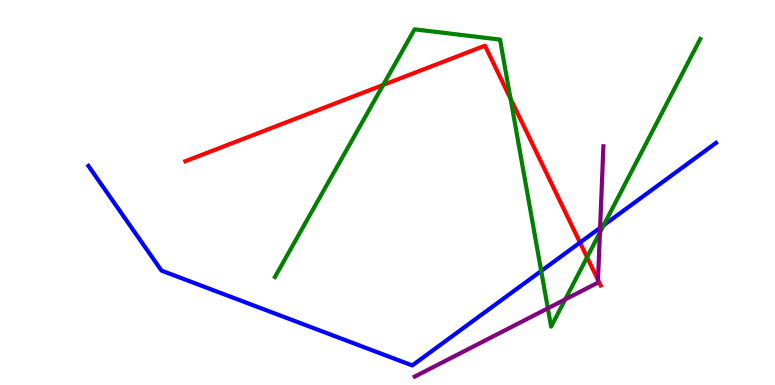[{'lines': ['blue', 'red'], 'intersections': [{'x': 7.48, 'y': 3.7}]}, {'lines': ['green', 'red'], 'intersections': [{'x': 4.94, 'y': 7.79}, {'x': 6.59, 'y': 7.44}, {'x': 7.58, 'y': 3.32}]}, {'lines': ['purple', 'red'], 'intersections': [{'x': 7.72, 'y': 2.73}]}, {'lines': ['blue', 'green'], 'intersections': [{'x': 6.98, 'y': 2.96}, {'x': 7.79, 'y': 4.15}]}, {'lines': ['blue', 'purple'], 'intersections': [{'x': 7.74, 'y': 4.08}]}, {'lines': ['green', 'purple'], 'intersections': [{'x': 7.07, 'y': 1.99}, {'x': 7.29, 'y': 2.22}, {'x': 7.74, 'y': 3.96}]}]